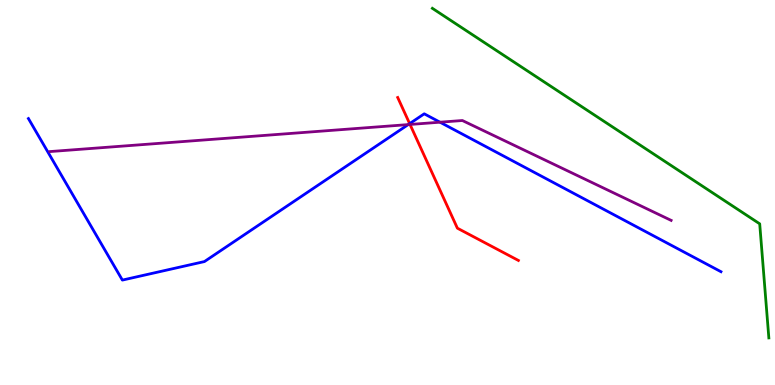[{'lines': ['blue', 'red'], 'intersections': [{'x': 5.29, 'y': 6.79}]}, {'lines': ['green', 'red'], 'intersections': []}, {'lines': ['purple', 'red'], 'intersections': [{'x': 5.29, 'y': 6.77}]}, {'lines': ['blue', 'green'], 'intersections': []}, {'lines': ['blue', 'purple'], 'intersections': [{'x': 5.27, 'y': 6.76}, {'x': 5.68, 'y': 6.83}]}, {'lines': ['green', 'purple'], 'intersections': []}]